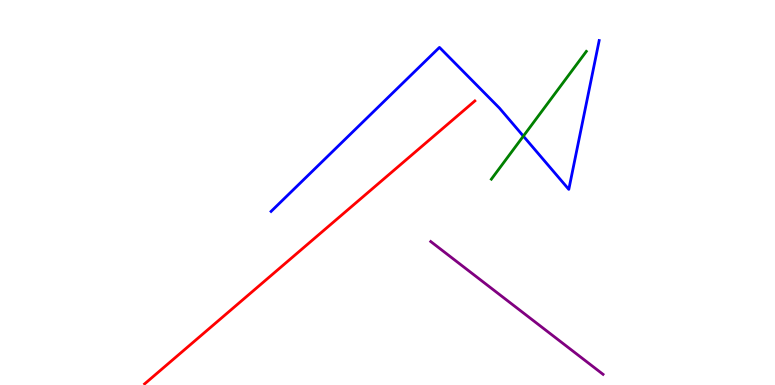[{'lines': ['blue', 'red'], 'intersections': []}, {'lines': ['green', 'red'], 'intersections': []}, {'lines': ['purple', 'red'], 'intersections': []}, {'lines': ['blue', 'green'], 'intersections': [{'x': 6.75, 'y': 6.46}]}, {'lines': ['blue', 'purple'], 'intersections': []}, {'lines': ['green', 'purple'], 'intersections': []}]